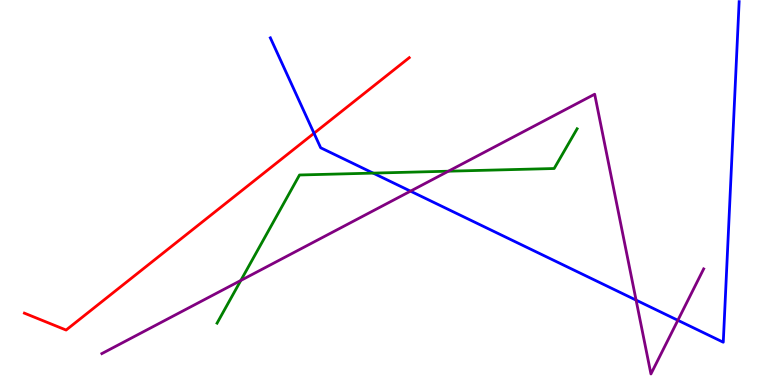[{'lines': ['blue', 'red'], 'intersections': [{'x': 4.05, 'y': 6.54}]}, {'lines': ['green', 'red'], 'intersections': []}, {'lines': ['purple', 'red'], 'intersections': []}, {'lines': ['blue', 'green'], 'intersections': [{'x': 4.81, 'y': 5.5}]}, {'lines': ['blue', 'purple'], 'intersections': [{'x': 5.3, 'y': 5.04}, {'x': 8.21, 'y': 2.2}, {'x': 8.75, 'y': 1.68}]}, {'lines': ['green', 'purple'], 'intersections': [{'x': 3.11, 'y': 2.72}, {'x': 5.79, 'y': 5.55}]}]